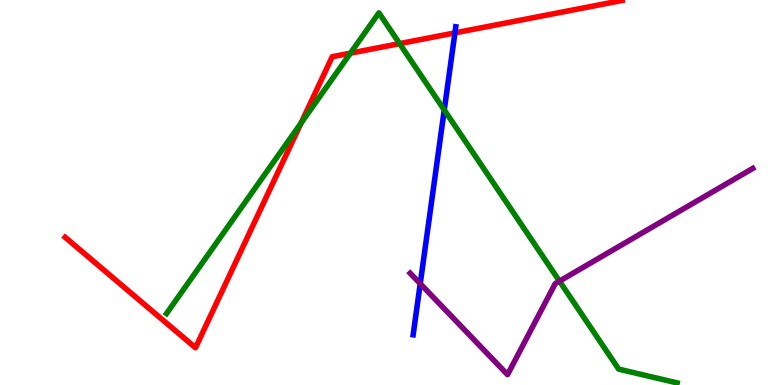[{'lines': ['blue', 'red'], 'intersections': [{'x': 5.87, 'y': 9.15}]}, {'lines': ['green', 'red'], 'intersections': [{'x': 3.88, 'y': 6.8}, {'x': 4.52, 'y': 8.62}, {'x': 5.16, 'y': 8.87}]}, {'lines': ['purple', 'red'], 'intersections': []}, {'lines': ['blue', 'green'], 'intersections': [{'x': 5.73, 'y': 7.14}]}, {'lines': ['blue', 'purple'], 'intersections': [{'x': 5.42, 'y': 2.63}]}, {'lines': ['green', 'purple'], 'intersections': [{'x': 7.22, 'y': 2.7}]}]